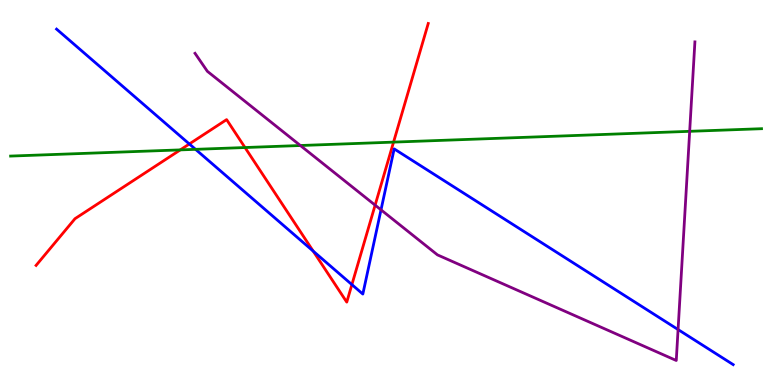[{'lines': ['blue', 'red'], 'intersections': [{'x': 2.44, 'y': 6.26}, {'x': 4.04, 'y': 3.48}, {'x': 4.54, 'y': 2.61}]}, {'lines': ['green', 'red'], 'intersections': [{'x': 2.33, 'y': 6.11}, {'x': 3.16, 'y': 6.17}, {'x': 5.08, 'y': 6.31}]}, {'lines': ['purple', 'red'], 'intersections': [{'x': 4.84, 'y': 4.67}]}, {'lines': ['blue', 'green'], 'intersections': [{'x': 2.52, 'y': 6.12}]}, {'lines': ['blue', 'purple'], 'intersections': [{'x': 4.92, 'y': 4.55}, {'x': 8.75, 'y': 1.44}]}, {'lines': ['green', 'purple'], 'intersections': [{'x': 3.88, 'y': 6.22}, {'x': 8.9, 'y': 6.59}]}]